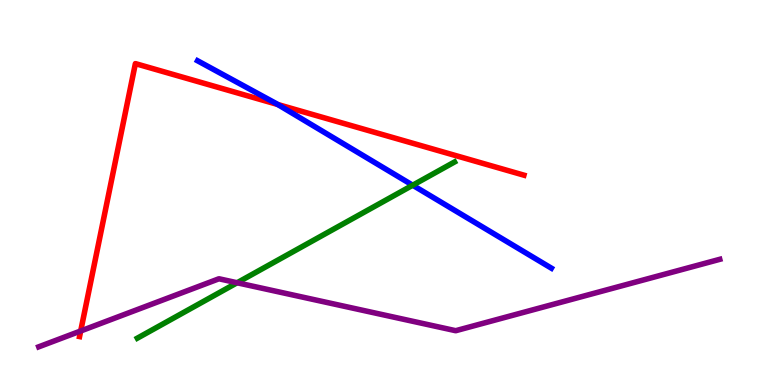[{'lines': ['blue', 'red'], 'intersections': [{'x': 3.58, 'y': 7.29}]}, {'lines': ['green', 'red'], 'intersections': []}, {'lines': ['purple', 'red'], 'intersections': [{'x': 1.04, 'y': 1.4}]}, {'lines': ['blue', 'green'], 'intersections': [{'x': 5.33, 'y': 5.19}]}, {'lines': ['blue', 'purple'], 'intersections': []}, {'lines': ['green', 'purple'], 'intersections': [{'x': 3.06, 'y': 2.66}]}]